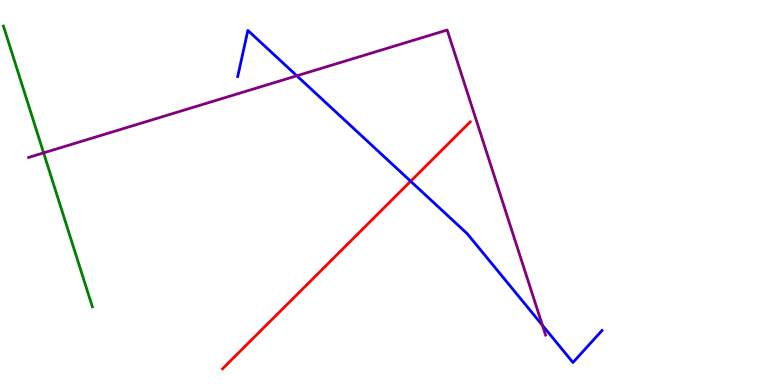[{'lines': ['blue', 'red'], 'intersections': [{'x': 5.3, 'y': 5.29}]}, {'lines': ['green', 'red'], 'intersections': []}, {'lines': ['purple', 'red'], 'intersections': []}, {'lines': ['blue', 'green'], 'intersections': []}, {'lines': ['blue', 'purple'], 'intersections': [{'x': 3.83, 'y': 8.03}, {'x': 7.0, 'y': 1.55}]}, {'lines': ['green', 'purple'], 'intersections': [{'x': 0.563, 'y': 6.03}]}]